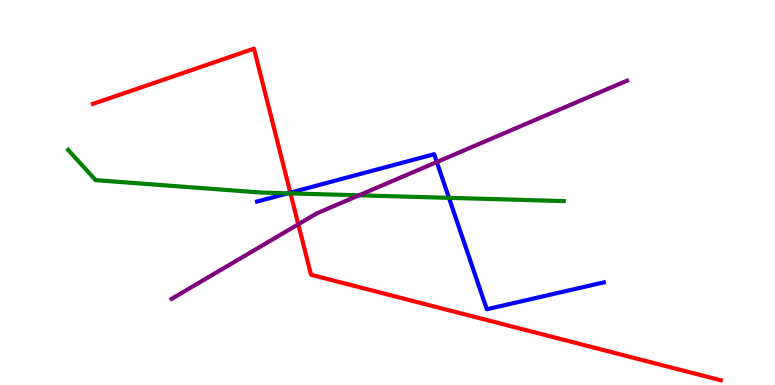[{'lines': ['blue', 'red'], 'intersections': [{'x': 3.75, 'y': 5.0}]}, {'lines': ['green', 'red'], 'intersections': [{'x': 3.75, 'y': 4.98}]}, {'lines': ['purple', 'red'], 'intersections': [{'x': 3.85, 'y': 4.17}]}, {'lines': ['blue', 'green'], 'intersections': [{'x': 3.71, 'y': 4.98}, {'x': 5.79, 'y': 4.86}]}, {'lines': ['blue', 'purple'], 'intersections': [{'x': 5.64, 'y': 5.79}]}, {'lines': ['green', 'purple'], 'intersections': [{'x': 4.63, 'y': 4.93}]}]